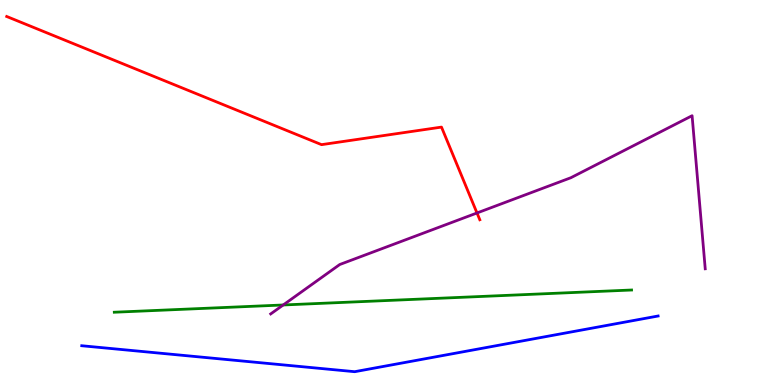[{'lines': ['blue', 'red'], 'intersections': []}, {'lines': ['green', 'red'], 'intersections': []}, {'lines': ['purple', 'red'], 'intersections': [{'x': 6.15, 'y': 4.47}]}, {'lines': ['blue', 'green'], 'intersections': []}, {'lines': ['blue', 'purple'], 'intersections': []}, {'lines': ['green', 'purple'], 'intersections': [{'x': 3.65, 'y': 2.08}]}]